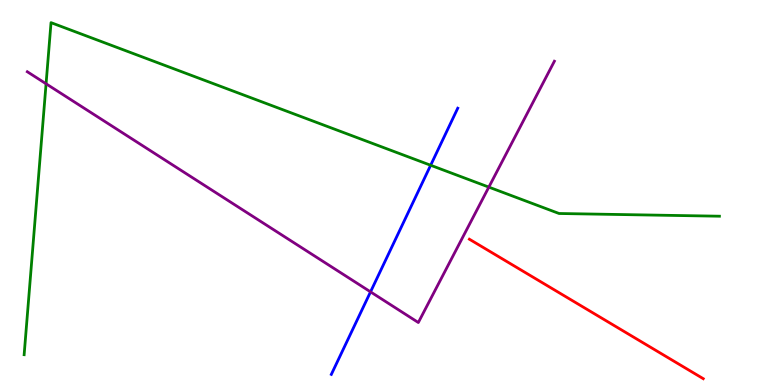[{'lines': ['blue', 'red'], 'intersections': []}, {'lines': ['green', 'red'], 'intersections': []}, {'lines': ['purple', 'red'], 'intersections': []}, {'lines': ['blue', 'green'], 'intersections': [{'x': 5.56, 'y': 5.71}]}, {'lines': ['blue', 'purple'], 'intersections': [{'x': 4.78, 'y': 2.42}]}, {'lines': ['green', 'purple'], 'intersections': [{'x': 0.594, 'y': 7.82}, {'x': 6.31, 'y': 5.14}]}]